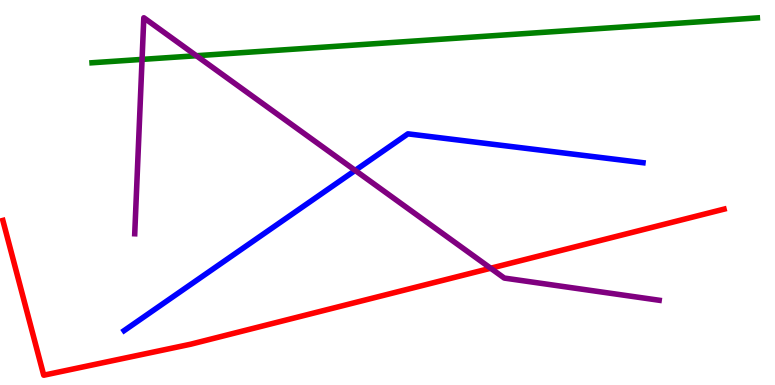[{'lines': ['blue', 'red'], 'intersections': []}, {'lines': ['green', 'red'], 'intersections': []}, {'lines': ['purple', 'red'], 'intersections': [{'x': 6.33, 'y': 3.03}]}, {'lines': ['blue', 'green'], 'intersections': []}, {'lines': ['blue', 'purple'], 'intersections': [{'x': 4.58, 'y': 5.57}]}, {'lines': ['green', 'purple'], 'intersections': [{'x': 1.83, 'y': 8.46}, {'x': 2.53, 'y': 8.55}]}]